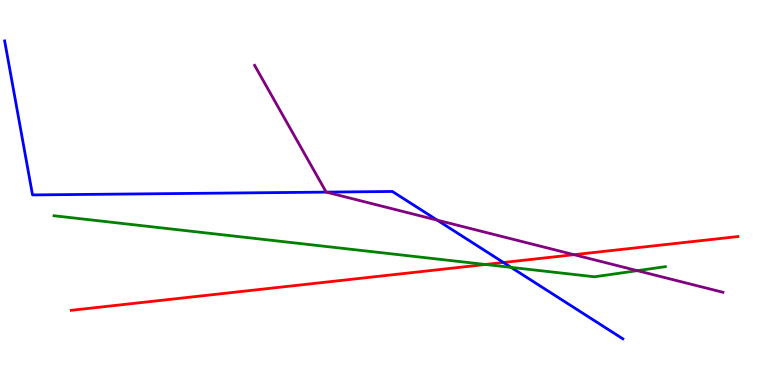[{'lines': ['blue', 'red'], 'intersections': [{'x': 6.5, 'y': 3.18}]}, {'lines': ['green', 'red'], 'intersections': [{'x': 6.26, 'y': 3.13}]}, {'lines': ['purple', 'red'], 'intersections': [{'x': 7.41, 'y': 3.38}]}, {'lines': ['blue', 'green'], 'intersections': [{'x': 6.59, 'y': 3.06}]}, {'lines': ['blue', 'purple'], 'intersections': [{'x': 4.21, 'y': 5.01}, {'x': 5.64, 'y': 4.28}]}, {'lines': ['green', 'purple'], 'intersections': [{'x': 8.22, 'y': 2.97}]}]